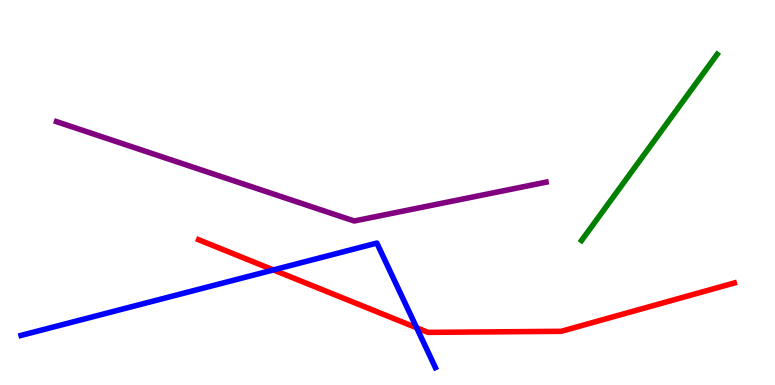[{'lines': ['blue', 'red'], 'intersections': [{'x': 3.53, 'y': 2.99}, {'x': 5.38, 'y': 1.49}]}, {'lines': ['green', 'red'], 'intersections': []}, {'lines': ['purple', 'red'], 'intersections': []}, {'lines': ['blue', 'green'], 'intersections': []}, {'lines': ['blue', 'purple'], 'intersections': []}, {'lines': ['green', 'purple'], 'intersections': []}]